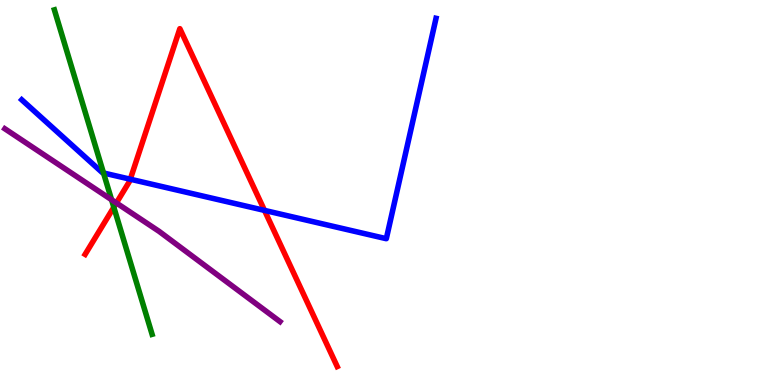[{'lines': ['blue', 'red'], 'intersections': [{'x': 1.68, 'y': 5.35}, {'x': 3.41, 'y': 4.54}]}, {'lines': ['green', 'red'], 'intersections': [{'x': 1.47, 'y': 4.62}]}, {'lines': ['purple', 'red'], 'intersections': [{'x': 1.5, 'y': 4.73}]}, {'lines': ['blue', 'green'], 'intersections': [{'x': 1.34, 'y': 5.51}]}, {'lines': ['blue', 'purple'], 'intersections': []}, {'lines': ['green', 'purple'], 'intersections': [{'x': 1.44, 'y': 4.81}]}]